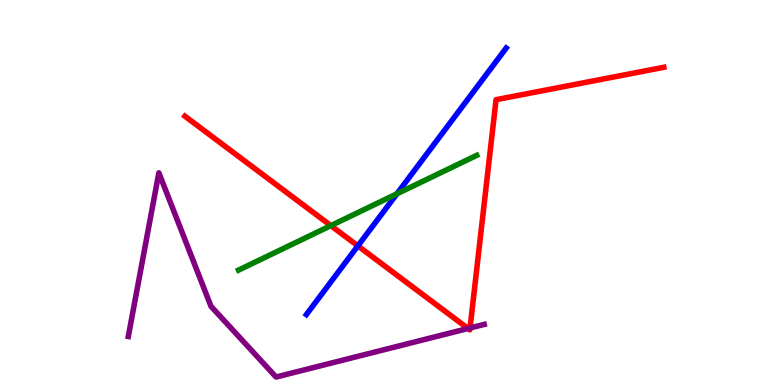[{'lines': ['blue', 'red'], 'intersections': [{'x': 4.62, 'y': 3.61}]}, {'lines': ['green', 'red'], 'intersections': [{'x': 4.27, 'y': 4.14}]}, {'lines': ['purple', 'red'], 'intersections': [{'x': 6.04, 'y': 1.47}, {'x': 6.07, 'y': 1.48}]}, {'lines': ['blue', 'green'], 'intersections': [{'x': 5.12, 'y': 4.97}]}, {'lines': ['blue', 'purple'], 'intersections': []}, {'lines': ['green', 'purple'], 'intersections': []}]